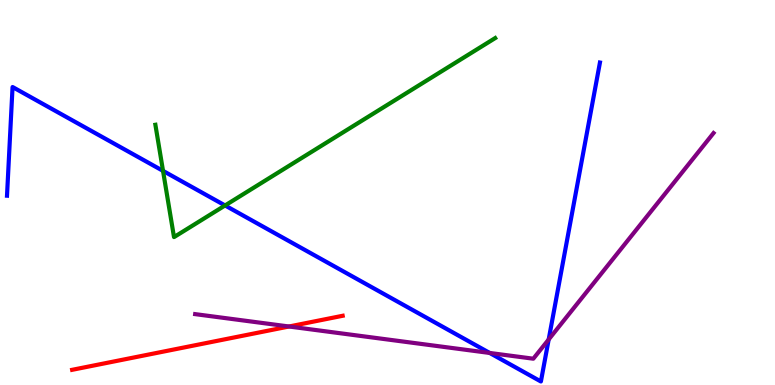[{'lines': ['blue', 'red'], 'intersections': []}, {'lines': ['green', 'red'], 'intersections': []}, {'lines': ['purple', 'red'], 'intersections': [{'x': 3.73, 'y': 1.52}]}, {'lines': ['blue', 'green'], 'intersections': [{'x': 2.1, 'y': 5.56}, {'x': 2.9, 'y': 4.66}]}, {'lines': ['blue', 'purple'], 'intersections': [{'x': 6.32, 'y': 0.832}, {'x': 7.08, 'y': 1.18}]}, {'lines': ['green', 'purple'], 'intersections': []}]